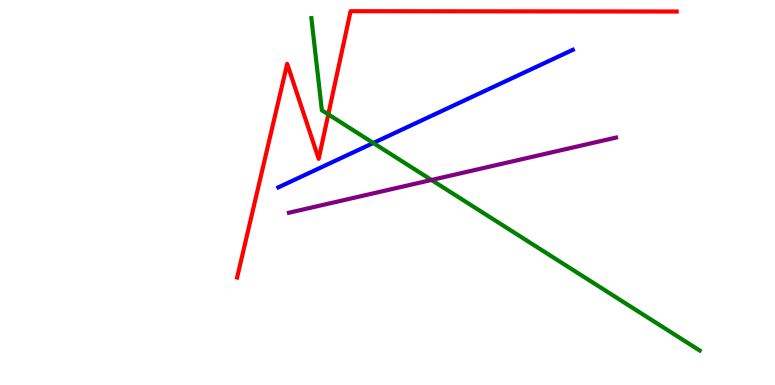[{'lines': ['blue', 'red'], 'intersections': []}, {'lines': ['green', 'red'], 'intersections': [{'x': 4.24, 'y': 7.03}]}, {'lines': ['purple', 'red'], 'intersections': []}, {'lines': ['blue', 'green'], 'intersections': [{'x': 4.82, 'y': 6.29}]}, {'lines': ['blue', 'purple'], 'intersections': []}, {'lines': ['green', 'purple'], 'intersections': [{'x': 5.57, 'y': 5.33}]}]